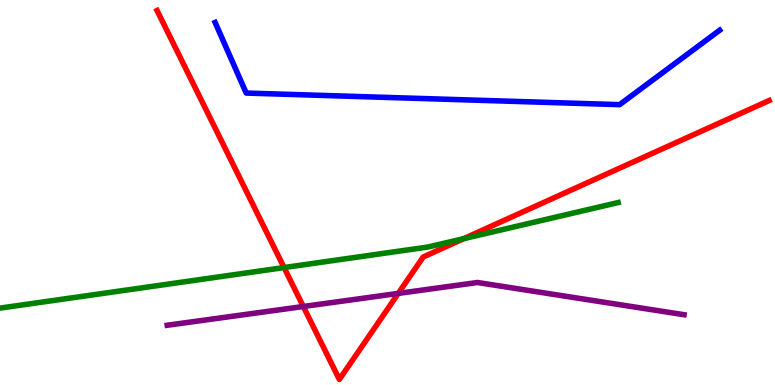[{'lines': ['blue', 'red'], 'intersections': []}, {'lines': ['green', 'red'], 'intersections': [{'x': 3.67, 'y': 3.05}, {'x': 5.98, 'y': 3.8}]}, {'lines': ['purple', 'red'], 'intersections': [{'x': 3.91, 'y': 2.04}, {'x': 5.14, 'y': 2.38}]}, {'lines': ['blue', 'green'], 'intersections': []}, {'lines': ['blue', 'purple'], 'intersections': []}, {'lines': ['green', 'purple'], 'intersections': []}]